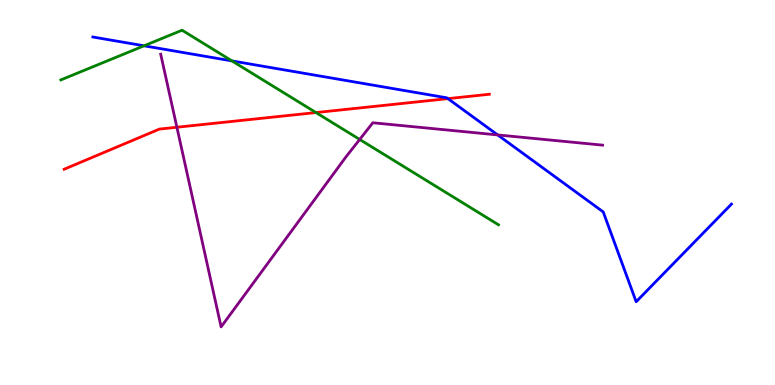[{'lines': ['blue', 'red'], 'intersections': [{'x': 5.78, 'y': 7.44}]}, {'lines': ['green', 'red'], 'intersections': [{'x': 4.08, 'y': 7.08}]}, {'lines': ['purple', 'red'], 'intersections': [{'x': 2.28, 'y': 6.69}]}, {'lines': ['blue', 'green'], 'intersections': [{'x': 1.86, 'y': 8.81}, {'x': 2.99, 'y': 8.42}]}, {'lines': ['blue', 'purple'], 'intersections': [{'x': 6.42, 'y': 6.5}]}, {'lines': ['green', 'purple'], 'intersections': [{'x': 4.64, 'y': 6.38}]}]